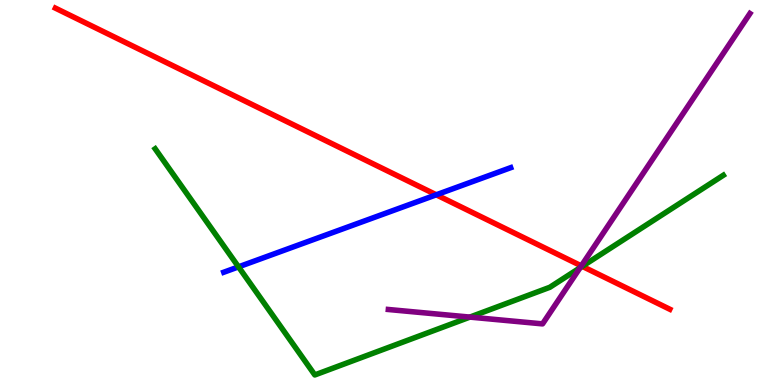[{'lines': ['blue', 'red'], 'intersections': [{'x': 5.63, 'y': 4.94}]}, {'lines': ['green', 'red'], 'intersections': [{'x': 7.51, 'y': 3.08}]}, {'lines': ['purple', 'red'], 'intersections': [{'x': 7.5, 'y': 3.09}]}, {'lines': ['blue', 'green'], 'intersections': [{'x': 3.08, 'y': 3.07}]}, {'lines': ['blue', 'purple'], 'intersections': []}, {'lines': ['green', 'purple'], 'intersections': [{'x': 6.06, 'y': 1.76}, {'x': 7.48, 'y': 3.04}]}]